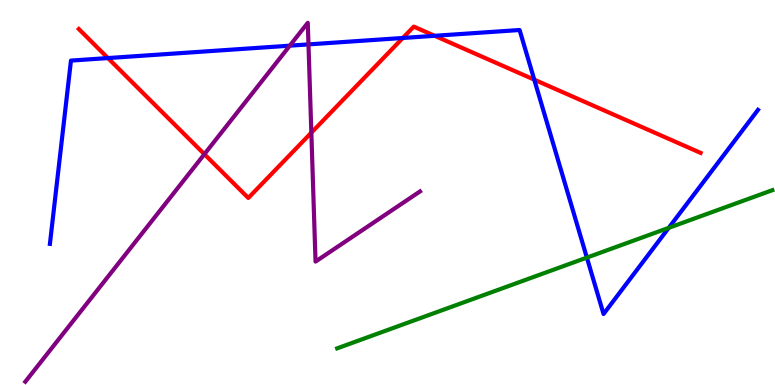[{'lines': ['blue', 'red'], 'intersections': [{'x': 1.39, 'y': 8.49}, {'x': 5.2, 'y': 9.01}, {'x': 5.61, 'y': 9.07}, {'x': 6.89, 'y': 7.93}]}, {'lines': ['green', 'red'], 'intersections': []}, {'lines': ['purple', 'red'], 'intersections': [{'x': 2.64, 'y': 6.0}, {'x': 4.02, 'y': 6.55}]}, {'lines': ['blue', 'green'], 'intersections': [{'x': 7.57, 'y': 3.31}, {'x': 8.63, 'y': 4.08}]}, {'lines': ['blue', 'purple'], 'intersections': [{'x': 3.74, 'y': 8.81}, {'x': 3.98, 'y': 8.85}]}, {'lines': ['green', 'purple'], 'intersections': []}]